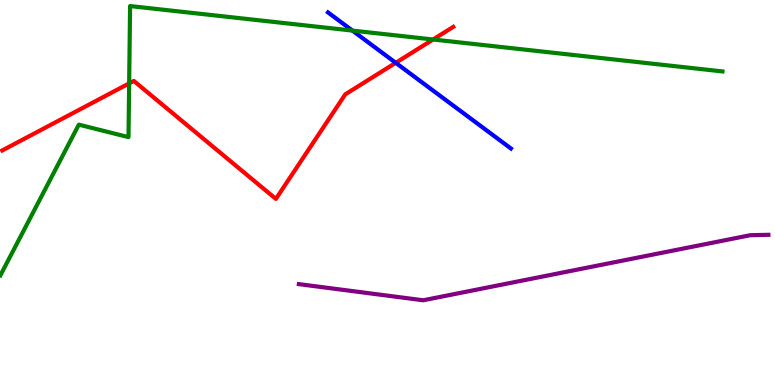[{'lines': ['blue', 'red'], 'intersections': [{'x': 5.11, 'y': 8.37}]}, {'lines': ['green', 'red'], 'intersections': [{'x': 1.67, 'y': 7.83}, {'x': 5.59, 'y': 8.97}]}, {'lines': ['purple', 'red'], 'intersections': []}, {'lines': ['blue', 'green'], 'intersections': [{'x': 4.55, 'y': 9.21}]}, {'lines': ['blue', 'purple'], 'intersections': []}, {'lines': ['green', 'purple'], 'intersections': []}]